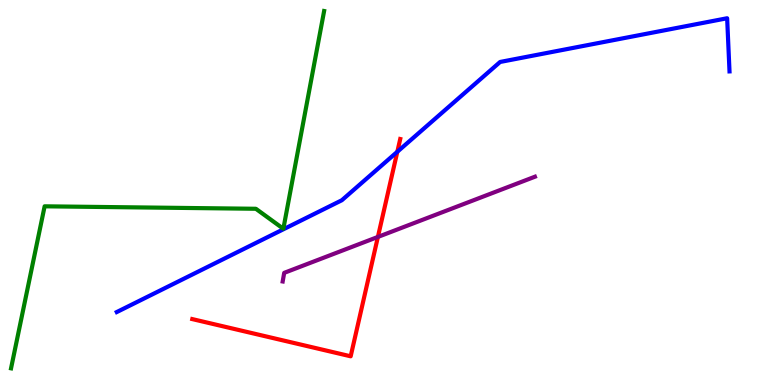[{'lines': ['blue', 'red'], 'intersections': [{'x': 5.13, 'y': 6.06}]}, {'lines': ['green', 'red'], 'intersections': []}, {'lines': ['purple', 'red'], 'intersections': [{'x': 4.88, 'y': 3.85}]}, {'lines': ['blue', 'green'], 'intersections': []}, {'lines': ['blue', 'purple'], 'intersections': []}, {'lines': ['green', 'purple'], 'intersections': []}]